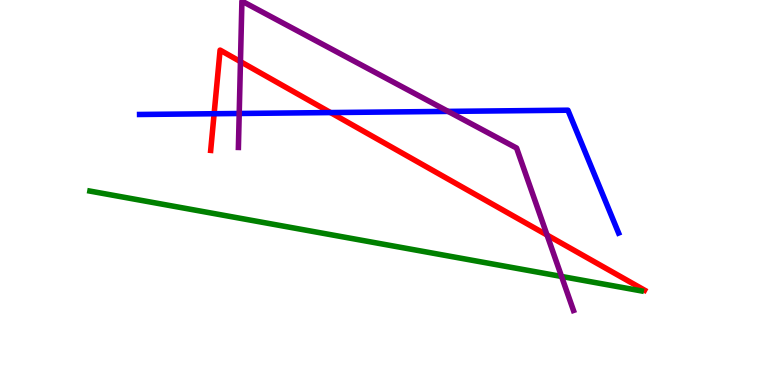[{'lines': ['blue', 'red'], 'intersections': [{'x': 2.76, 'y': 7.05}, {'x': 4.26, 'y': 7.08}]}, {'lines': ['green', 'red'], 'intersections': []}, {'lines': ['purple', 'red'], 'intersections': [{'x': 3.1, 'y': 8.4}, {'x': 7.06, 'y': 3.9}]}, {'lines': ['blue', 'green'], 'intersections': []}, {'lines': ['blue', 'purple'], 'intersections': [{'x': 3.09, 'y': 7.05}, {'x': 5.78, 'y': 7.11}]}, {'lines': ['green', 'purple'], 'intersections': [{'x': 7.25, 'y': 2.82}]}]